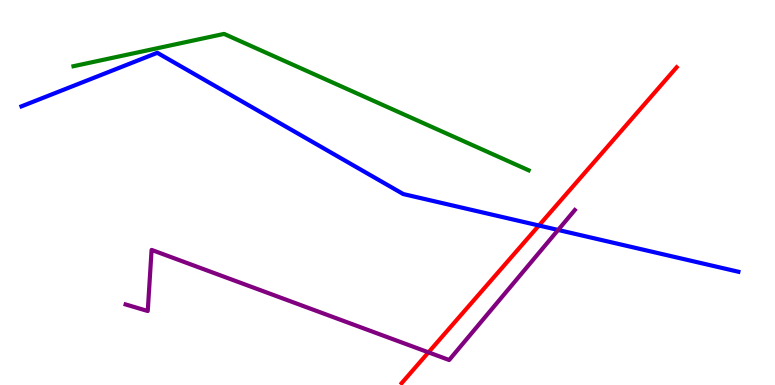[{'lines': ['blue', 'red'], 'intersections': [{'x': 6.95, 'y': 4.14}]}, {'lines': ['green', 'red'], 'intersections': []}, {'lines': ['purple', 'red'], 'intersections': [{'x': 5.53, 'y': 0.848}]}, {'lines': ['blue', 'green'], 'intersections': []}, {'lines': ['blue', 'purple'], 'intersections': [{'x': 7.2, 'y': 4.03}]}, {'lines': ['green', 'purple'], 'intersections': []}]